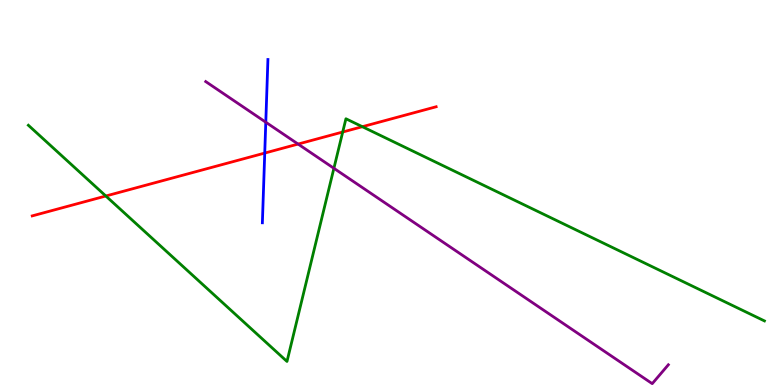[{'lines': ['blue', 'red'], 'intersections': [{'x': 3.42, 'y': 6.02}]}, {'lines': ['green', 'red'], 'intersections': [{'x': 1.37, 'y': 4.91}, {'x': 4.42, 'y': 6.57}, {'x': 4.68, 'y': 6.71}]}, {'lines': ['purple', 'red'], 'intersections': [{'x': 3.85, 'y': 6.26}]}, {'lines': ['blue', 'green'], 'intersections': []}, {'lines': ['blue', 'purple'], 'intersections': [{'x': 3.43, 'y': 6.83}]}, {'lines': ['green', 'purple'], 'intersections': [{'x': 4.31, 'y': 5.63}]}]